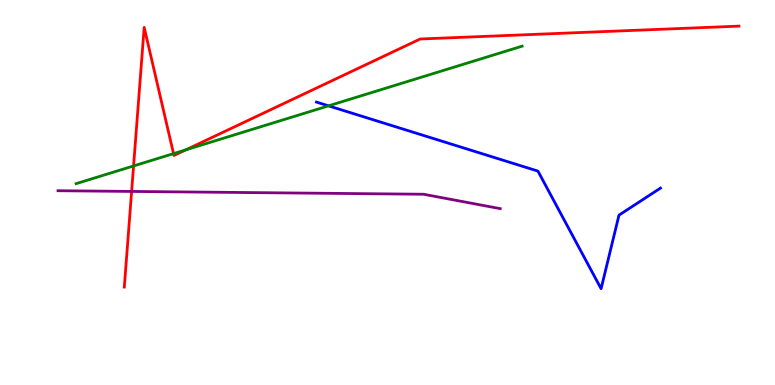[{'lines': ['blue', 'red'], 'intersections': []}, {'lines': ['green', 'red'], 'intersections': [{'x': 1.72, 'y': 5.69}, {'x': 2.24, 'y': 6.01}, {'x': 2.4, 'y': 6.11}]}, {'lines': ['purple', 'red'], 'intersections': [{'x': 1.7, 'y': 5.03}]}, {'lines': ['blue', 'green'], 'intersections': [{'x': 4.24, 'y': 7.25}]}, {'lines': ['blue', 'purple'], 'intersections': []}, {'lines': ['green', 'purple'], 'intersections': []}]